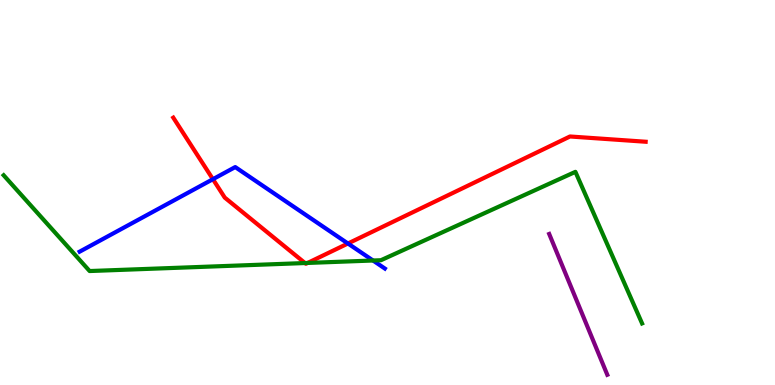[{'lines': ['blue', 'red'], 'intersections': [{'x': 2.75, 'y': 5.35}, {'x': 4.49, 'y': 3.68}]}, {'lines': ['green', 'red'], 'intersections': [{'x': 3.94, 'y': 3.17}, {'x': 3.97, 'y': 3.17}]}, {'lines': ['purple', 'red'], 'intersections': []}, {'lines': ['blue', 'green'], 'intersections': [{'x': 4.81, 'y': 3.23}]}, {'lines': ['blue', 'purple'], 'intersections': []}, {'lines': ['green', 'purple'], 'intersections': []}]